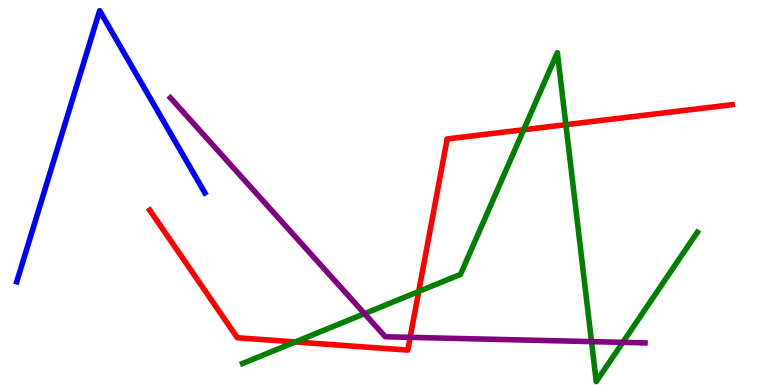[{'lines': ['blue', 'red'], 'intersections': []}, {'lines': ['green', 'red'], 'intersections': [{'x': 3.81, 'y': 1.12}, {'x': 5.4, 'y': 2.43}, {'x': 6.76, 'y': 6.63}, {'x': 7.3, 'y': 6.76}]}, {'lines': ['purple', 'red'], 'intersections': [{'x': 5.29, 'y': 1.24}]}, {'lines': ['blue', 'green'], 'intersections': []}, {'lines': ['blue', 'purple'], 'intersections': []}, {'lines': ['green', 'purple'], 'intersections': [{'x': 4.7, 'y': 1.85}, {'x': 7.63, 'y': 1.13}, {'x': 8.04, 'y': 1.11}]}]